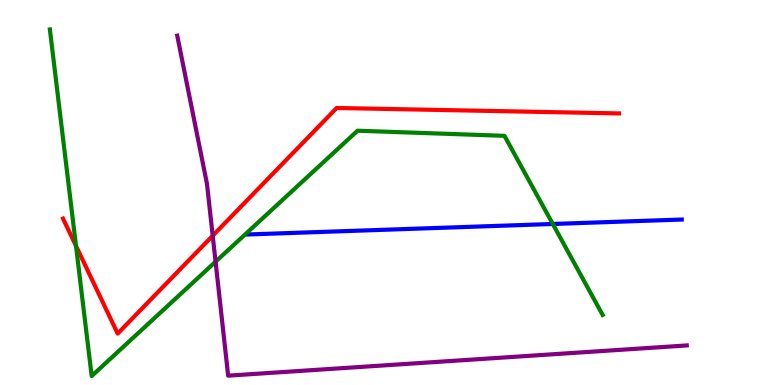[{'lines': ['blue', 'red'], 'intersections': []}, {'lines': ['green', 'red'], 'intersections': [{'x': 0.98, 'y': 3.61}]}, {'lines': ['purple', 'red'], 'intersections': [{'x': 2.74, 'y': 3.88}]}, {'lines': ['blue', 'green'], 'intersections': [{'x': 7.13, 'y': 4.18}]}, {'lines': ['blue', 'purple'], 'intersections': []}, {'lines': ['green', 'purple'], 'intersections': [{'x': 2.78, 'y': 3.2}]}]